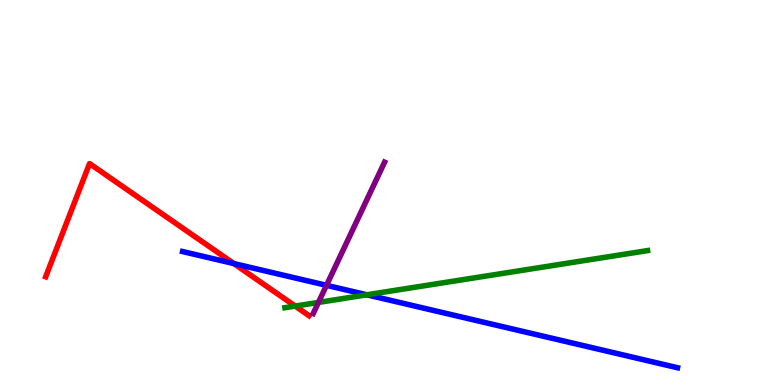[{'lines': ['blue', 'red'], 'intersections': [{'x': 3.02, 'y': 3.15}]}, {'lines': ['green', 'red'], 'intersections': [{'x': 3.81, 'y': 2.05}]}, {'lines': ['purple', 'red'], 'intersections': []}, {'lines': ['blue', 'green'], 'intersections': [{'x': 4.73, 'y': 2.34}]}, {'lines': ['blue', 'purple'], 'intersections': [{'x': 4.21, 'y': 2.59}]}, {'lines': ['green', 'purple'], 'intersections': [{'x': 4.11, 'y': 2.14}]}]